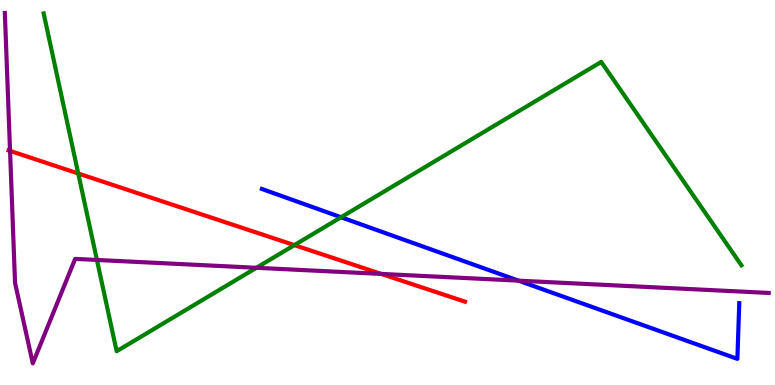[{'lines': ['blue', 'red'], 'intersections': []}, {'lines': ['green', 'red'], 'intersections': [{'x': 1.01, 'y': 5.49}, {'x': 3.8, 'y': 3.63}]}, {'lines': ['purple', 'red'], 'intersections': [{'x': 0.13, 'y': 6.08}, {'x': 4.92, 'y': 2.89}]}, {'lines': ['blue', 'green'], 'intersections': [{'x': 4.4, 'y': 4.36}]}, {'lines': ['blue', 'purple'], 'intersections': [{'x': 6.69, 'y': 2.71}]}, {'lines': ['green', 'purple'], 'intersections': [{'x': 1.25, 'y': 3.25}, {'x': 3.31, 'y': 3.04}]}]